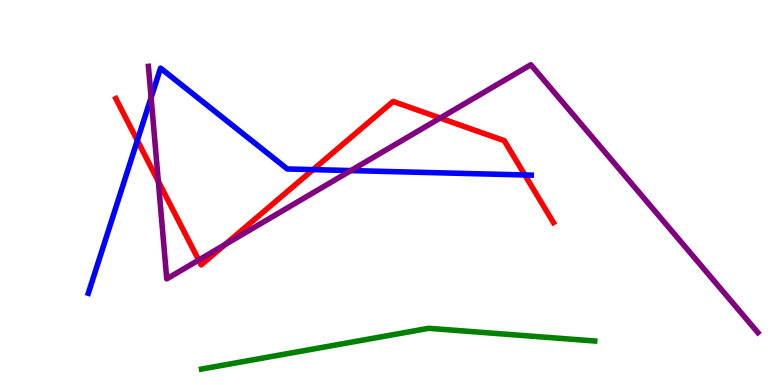[{'lines': ['blue', 'red'], 'intersections': [{'x': 1.77, 'y': 6.35}, {'x': 4.04, 'y': 5.59}, {'x': 6.77, 'y': 5.46}]}, {'lines': ['green', 'red'], 'intersections': []}, {'lines': ['purple', 'red'], 'intersections': [{'x': 2.04, 'y': 5.29}, {'x': 2.56, 'y': 3.24}, {'x': 2.9, 'y': 3.65}, {'x': 5.68, 'y': 6.93}]}, {'lines': ['blue', 'green'], 'intersections': []}, {'lines': ['blue', 'purple'], 'intersections': [{'x': 1.95, 'y': 7.47}, {'x': 4.53, 'y': 5.57}]}, {'lines': ['green', 'purple'], 'intersections': []}]